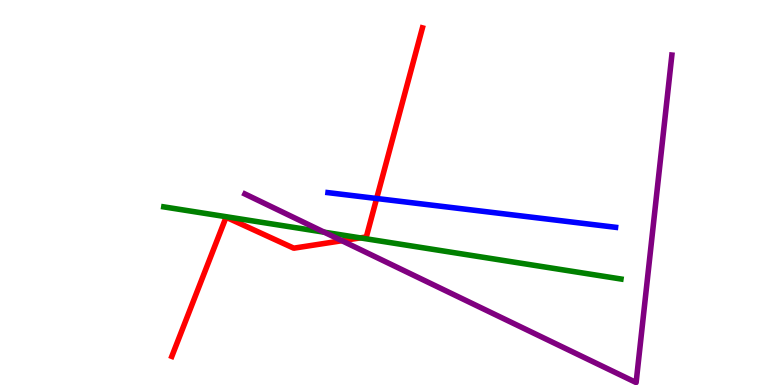[{'lines': ['blue', 'red'], 'intersections': [{'x': 4.86, 'y': 4.84}]}, {'lines': ['green', 'red'], 'intersections': [{'x': 4.65, 'y': 3.82}]}, {'lines': ['purple', 'red'], 'intersections': [{'x': 4.41, 'y': 3.75}]}, {'lines': ['blue', 'green'], 'intersections': []}, {'lines': ['blue', 'purple'], 'intersections': []}, {'lines': ['green', 'purple'], 'intersections': [{'x': 4.18, 'y': 3.97}]}]